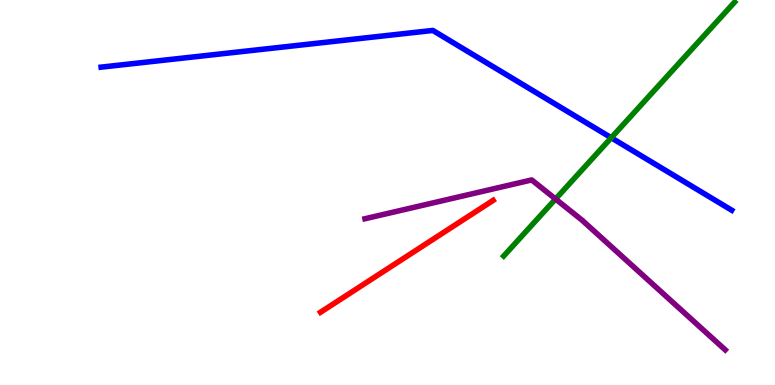[{'lines': ['blue', 'red'], 'intersections': []}, {'lines': ['green', 'red'], 'intersections': []}, {'lines': ['purple', 'red'], 'intersections': []}, {'lines': ['blue', 'green'], 'intersections': [{'x': 7.89, 'y': 6.42}]}, {'lines': ['blue', 'purple'], 'intersections': []}, {'lines': ['green', 'purple'], 'intersections': [{'x': 7.17, 'y': 4.83}]}]